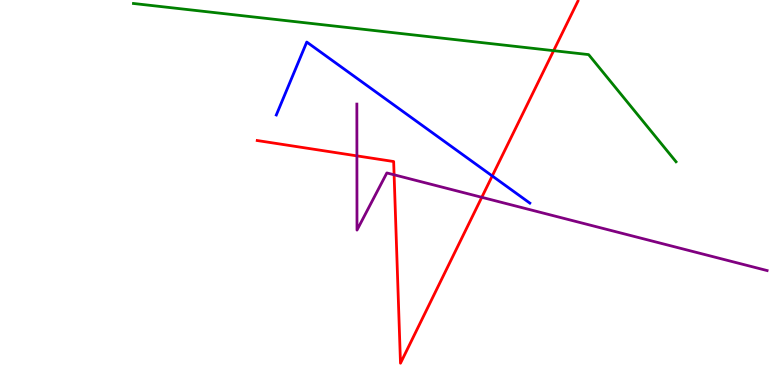[{'lines': ['blue', 'red'], 'intersections': [{'x': 6.35, 'y': 5.43}]}, {'lines': ['green', 'red'], 'intersections': [{'x': 7.14, 'y': 8.68}]}, {'lines': ['purple', 'red'], 'intersections': [{'x': 4.61, 'y': 5.95}, {'x': 5.09, 'y': 5.46}, {'x': 6.22, 'y': 4.88}]}, {'lines': ['blue', 'green'], 'intersections': []}, {'lines': ['blue', 'purple'], 'intersections': []}, {'lines': ['green', 'purple'], 'intersections': []}]